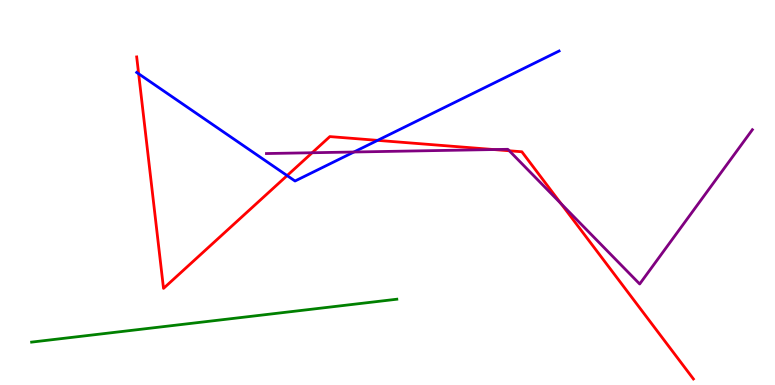[{'lines': ['blue', 'red'], 'intersections': [{'x': 1.79, 'y': 8.08}, {'x': 3.7, 'y': 5.44}, {'x': 4.87, 'y': 6.35}]}, {'lines': ['green', 'red'], 'intersections': []}, {'lines': ['purple', 'red'], 'intersections': [{'x': 4.03, 'y': 6.03}, {'x': 6.37, 'y': 6.12}, {'x': 6.57, 'y': 6.08}, {'x': 7.24, 'y': 4.71}]}, {'lines': ['blue', 'green'], 'intersections': []}, {'lines': ['blue', 'purple'], 'intersections': [{'x': 4.57, 'y': 6.05}]}, {'lines': ['green', 'purple'], 'intersections': []}]